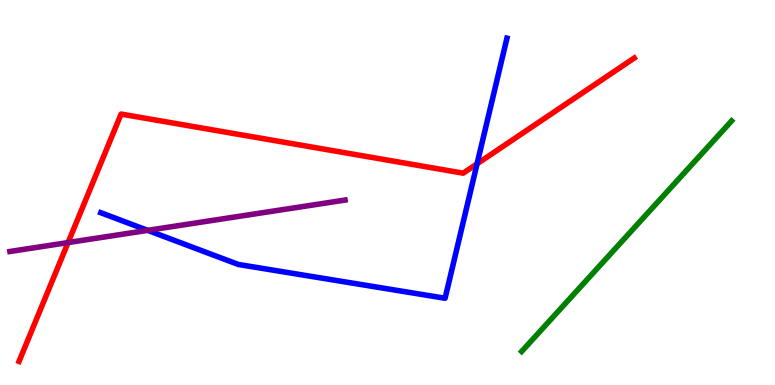[{'lines': ['blue', 'red'], 'intersections': [{'x': 6.16, 'y': 5.74}]}, {'lines': ['green', 'red'], 'intersections': []}, {'lines': ['purple', 'red'], 'intersections': [{'x': 0.878, 'y': 3.7}]}, {'lines': ['blue', 'green'], 'intersections': []}, {'lines': ['blue', 'purple'], 'intersections': [{'x': 1.91, 'y': 4.02}]}, {'lines': ['green', 'purple'], 'intersections': []}]